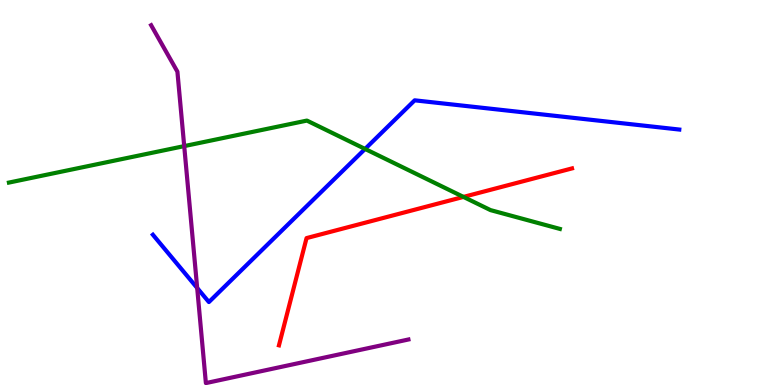[{'lines': ['blue', 'red'], 'intersections': []}, {'lines': ['green', 'red'], 'intersections': [{'x': 5.98, 'y': 4.89}]}, {'lines': ['purple', 'red'], 'intersections': []}, {'lines': ['blue', 'green'], 'intersections': [{'x': 4.71, 'y': 6.13}]}, {'lines': ['blue', 'purple'], 'intersections': [{'x': 2.54, 'y': 2.52}]}, {'lines': ['green', 'purple'], 'intersections': [{'x': 2.38, 'y': 6.2}]}]